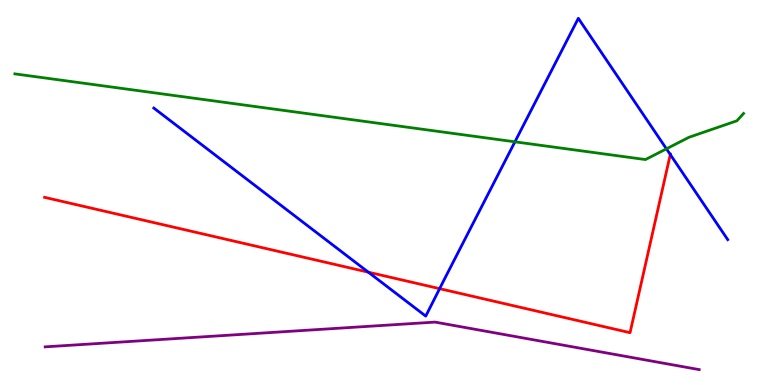[{'lines': ['blue', 'red'], 'intersections': [{'x': 4.75, 'y': 2.93}, {'x': 5.67, 'y': 2.5}, {'x': 8.65, 'y': 5.99}]}, {'lines': ['green', 'red'], 'intersections': []}, {'lines': ['purple', 'red'], 'intersections': []}, {'lines': ['blue', 'green'], 'intersections': [{'x': 6.64, 'y': 6.32}, {'x': 8.6, 'y': 6.13}]}, {'lines': ['blue', 'purple'], 'intersections': []}, {'lines': ['green', 'purple'], 'intersections': []}]